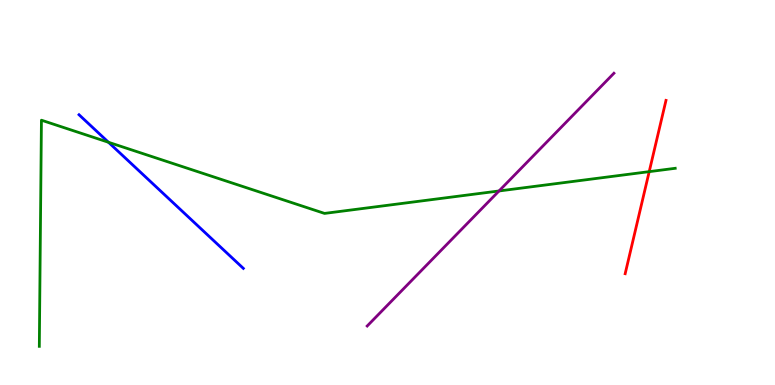[{'lines': ['blue', 'red'], 'intersections': []}, {'lines': ['green', 'red'], 'intersections': [{'x': 8.38, 'y': 5.54}]}, {'lines': ['purple', 'red'], 'intersections': []}, {'lines': ['blue', 'green'], 'intersections': [{'x': 1.4, 'y': 6.3}]}, {'lines': ['blue', 'purple'], 'intersections': []}, {'lines': ['green', 'purple'], 'intersections': [{'x': 6.44, 'y': 5.04}]}]